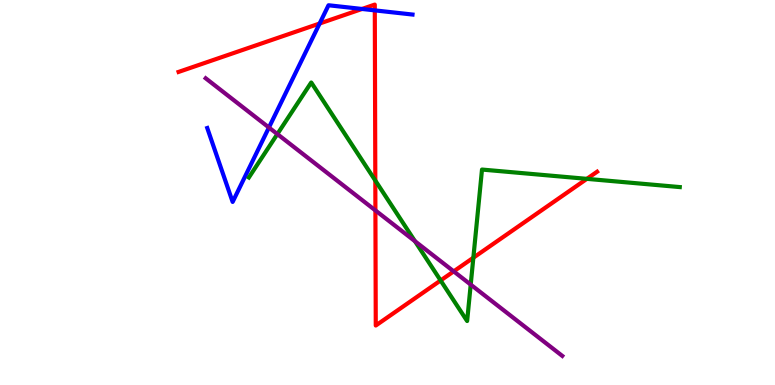[{'lines': ['blue', 'red'], 'intersections': [{'x': 4.12, 'y': 9.39}, {'x': 4.67, 'y': 9.77}, {'x': 4.84, 'y': 9.73}]}, {'lines': ['green', 'red'], 'intersections': [{'x': 4.84, 'y': 5.31}, {'x': 5.69, 'y': 2.72}, {'x': 6.11, 'y': 3.31}, {'x': 7.57, 'y': 5.35}]}, {'lines': ['purple', 'red'], 'intersections': [{'x': 4.84, 'y': 4.53}, {'x': 5.85, 'y': 2.95}]}, {'lines': ['blue', 'green'], 'intersections': []}, {'lines': ['blue', 'purple'], 'intersections': [{'x': 3.47, 'y': 6.69}]}, {'lines': ['green', 'purple'], 'intersections': [{'x': 3.58, 'y': 6.52}, {'x': 5.35, 'y': 3.73}, {'x': 6.07, 'y': 2.61}]}]